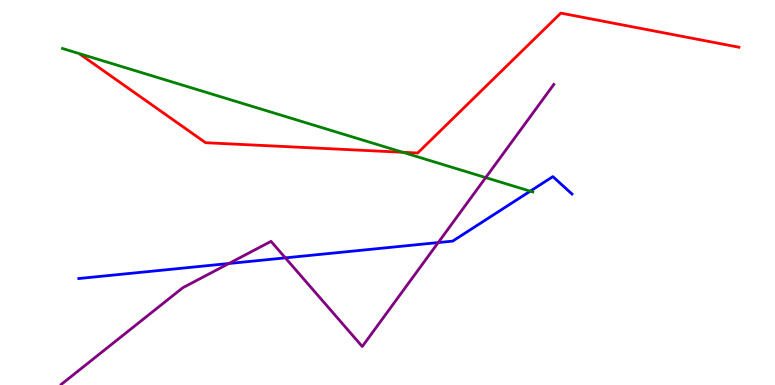[{'lines': ['blue', 'red'], 'intersections': []}, {'lines': ['green', 'red'], 'intersections': [{'x': 5.2, 'y': 6.04}]}, {'lines': ['purple', 'red'], 'intersections': []}, {'lines': ['blue', 'green'], 'intersections': [{'x': 6.84, 'y': 5.03}]}, {'lines': ['blue', 'purple'], 'intersections': [{'x': 2.95, 'y': 3.16}, {'x': 3.68, 'y': 3.3}, {'x': 5.65, 'y': 3.7}]}, {'lines': ['green', 'purple'], 'intersections': [{'x': 6.27, 'y': 5.39}]}]